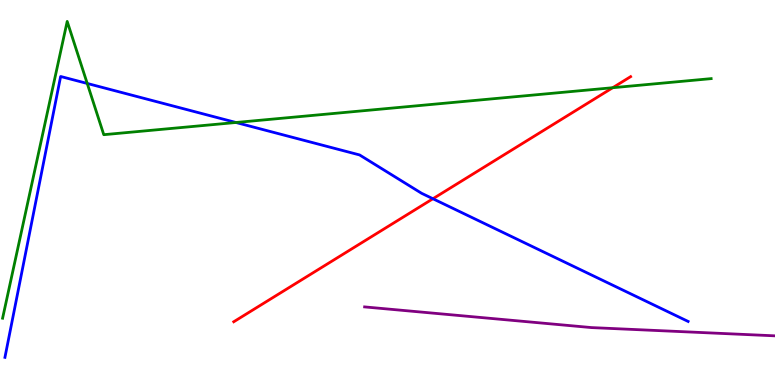[{'lines': ['blue', 'red'], 'intersections': [{'x': 5.59, 'y': 4.84}]}, {'lines': ['green', 'red'], 'intersections': [{'x': 7.91, 'y': 7.72}]}, {'lines': ['purple', 'red'], 'intersections': []}, {'lines': ['blue', 'green'], 'intersections': [{'x': 1.13, 'y': 7.83}, {'x': 3.04, 'y': 6.82}]}, {'lines': ['blue', 'purple'], 'intersections': []}, {'lines': ['green', 'purple'], 'intersections': []}]